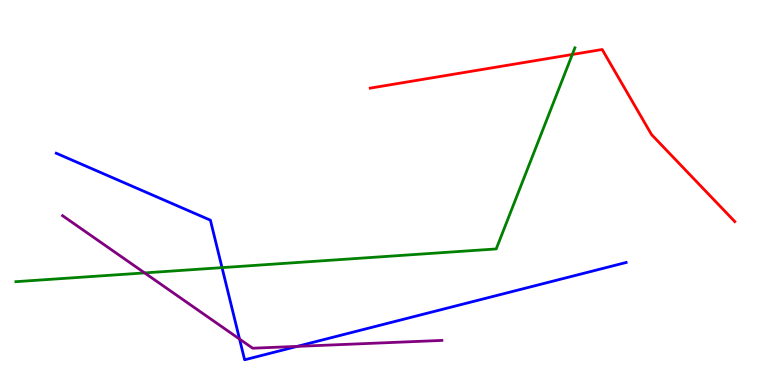[{'lines': ['blue', 'red'], 'intersections': []}, {'lines': ['green', 'red'], 'intersections': [{'x': 7.38, 'y': 8.58}]}, {'lines': ['purple', 'red'], 'intersections': []}, {'lines': ['blue', 'green'], 'intersections': [{'x': 2.86, 'y': 3.05}]}, {'lines': ['blue', 'purple'], 'intersections': [{'x': 3.09, 'y': 1.19}, {'x': 3.83, 'y': 1.0}]}, {'lines': ['green', 'purple'], 'intersections': [{'x': 1.87, 'y': 2.91}]}]